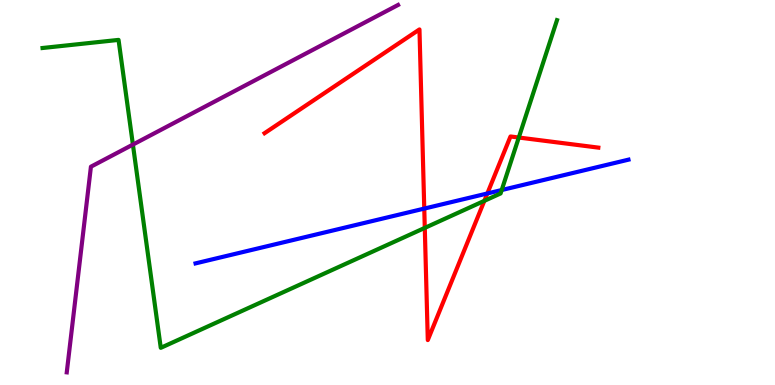[{'lines': ['blue', 'red'], 'intersections': [{'x': 5.47, 'y': 4.58}, {'x': 6.29, 'y': 4.97}]}, {'lines': ['green', 'red'], 'intersections': [{'x': 5.48, 'y': 4.08}, {'x': 6.25, 'y': 4.78}, {'x': 6.69, 'y': 6.43}]}, {'lines': ['purple', 'red'], 'intersections': []}, {'lines': ['blue', 'green'], 'intersections': [{'x': 6.47, 'y': 5.06}]}, {'lines': ['blue', 'purple'], 'intersections': []}, {'lines': ['green', 'purple'], 'intersections': [{'x': 1.71, 'y': 6.24}]}]